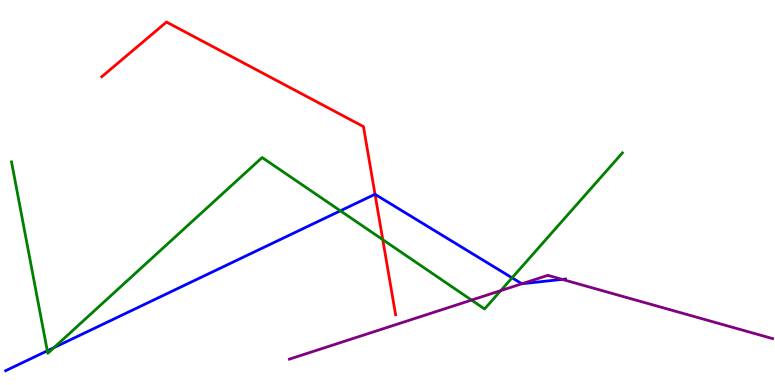[{'lines': ['blue', 'red'], 'intersections': [{'x': 4.84, 'y': 4.95}]}, {'lines': ['green', 'red'], 'intersections': [{'x': 4.94, 'y': 3.77}]}, {'lines': ['purple', 'red'], 'intersections': []}, {'lines': ['blue', 'green'], 'intersections': [{'x': 0.61, 'y': 0.888}, {'x': 0.697, 'y': 0.971}, {'x': 4.39, 'y': 4.52}, {'x': 6.61, 'y': 2.78}]}, {'lines': ['blue', 'purple'], 'intersections': [{'x': 6.73, 'y': 2.63}, {'x': 7.25, 'y': 2.74}]}, {'lines': ['green', 'purple'], 'intersections': [{'x': 6.08, 'y': 2.21}, {'x': 6.46, 'y': 2.45}]}]